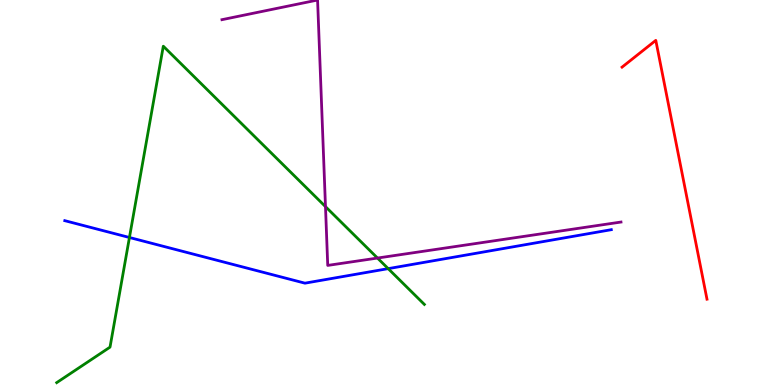[{'lines': ['blue', 'red'], 'intersections': []}, {'lines': ['green', 'red'], 'intersections': []}, {'lines': ['purple', 'red'], 'intersections': []}, {'lines': ['blue', 'green'], 'intersections': [{'x': 1.67, 'y': 3.83}, {'x': 5.01, 'y': 3.02}]}, {'lines': ['blue', 'purple'], 'intersections': []}, {'lines': ['green', 'purple'], 'intersections': [{'x': 4.2, 'y': 4.63}, {'x': 4.87, 'y': 3.3}]}]